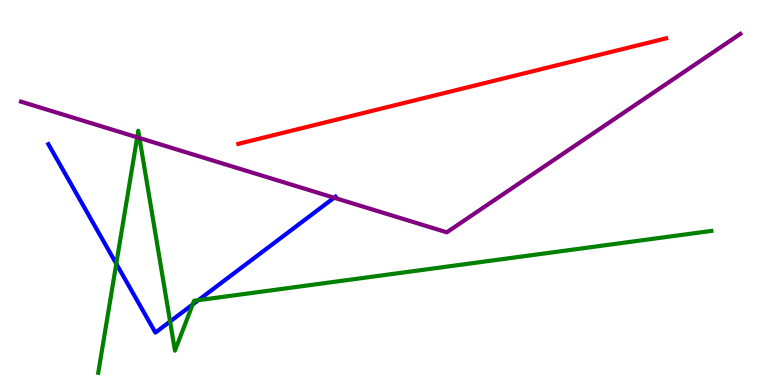[{'lines': ['blue', 'red'], 'intersections': []}, {'lines': ['green', 'red'], 'intersections': []}, {'lines': ['purple', 'red'], 'intersections': []}, {'lines': ['blue', 'green'], 'intersections': [{'x': 1.5, 'y': 3.15}, {'x': 2.19, 'y': 1.65}, {'x': 2.49, 'y': 2.09}, {'x': 2.56, 'y': 2.2}]}, {'lines': ['blue', 'purple'], 'intersections': [{'x': 4.31, 'y': 4.86}]}, {'lines': ['green', 'purple'], 'intersections': [{'x': 1.77, 'y': 6.43}, {'x': 1.8, 'y': 6.42}]}]